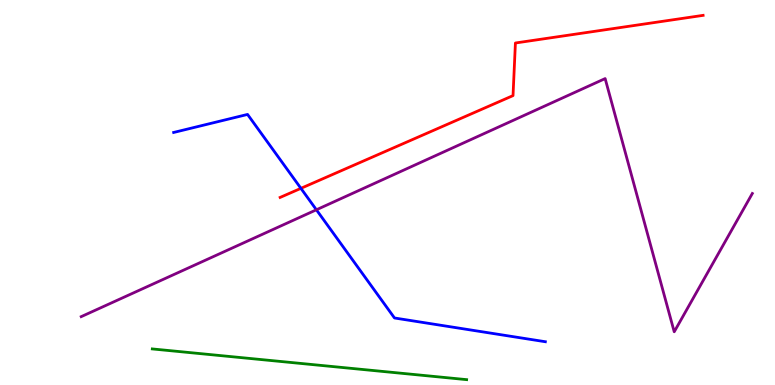[{'lines': ['blue', 'red'], 'intersections': [{'x': 3.88, 'y': 5.11}]}, {'lines': ['green', 'red'], 'intersections': []}, {'lines': ['purple', 'red'], 'intersections': []}, {'lines': ['blue', 'green'], 'intersections': []}, {'lines': ['blue', 'purple'], 'intersections': [{'x': 4.08, 'y': 4.55}]}, {'lines': ['green', 'purple'], 'intersections': []}]